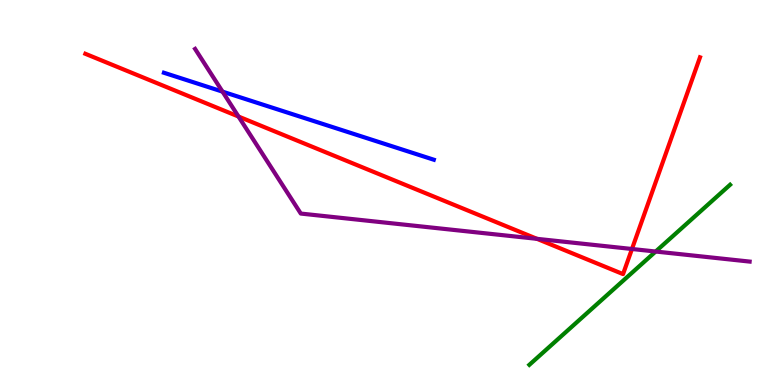[{'lines': ['blue', 'red'], 'intersections': []}, {'lines': ['green', 'red'], 'intersections': []}, {'lines': ['purple', 'red'], 'intersections': [{'x': 3.08, 'y': 6.97}, {'x': 6.93, 'y': 3.8}, {'x': 8.15, 'y': 3.53}]}, {'lines': ['blue', 'green'], 'intersections': []}, {'lines': ['blue', 'purple'], 'intersections': [{'x': 2.87, 'y': 7.62}]}, {'lines': ['green', 'purple'], 'intersections': [{'x': 8.46, 'y': 3.47}]}]